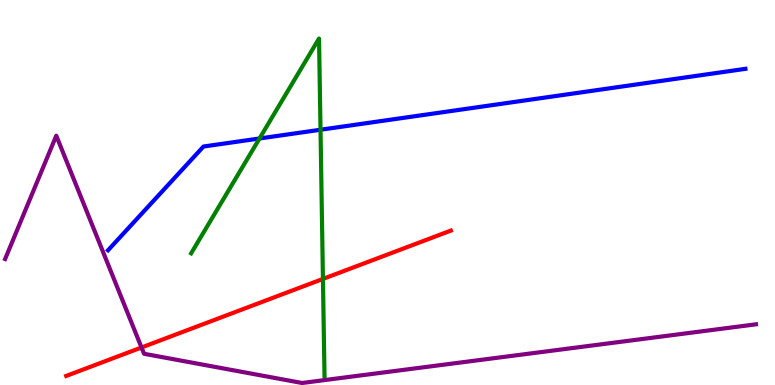[{'lines': ['blue', 'red'], 'intersections': []}, {'lines': ['green', 'red'], 'intersections': [{'x': 4.17, 'y': 2.75}]}, {'lines': ['purple', 'red'], 'intersections': [{'x': 1.83, 'y': 0.974}]}, {'lines': ['blue', 'green'], 'intersections': [{'x': 3.35, 'y': 6.4}, {'x': 4.14, 'y': 6.63}]}, {'lines': ['blue', 'purple'], 'intersections': []}, {'lines': ['green', 'purple'], 'intersections': []}]